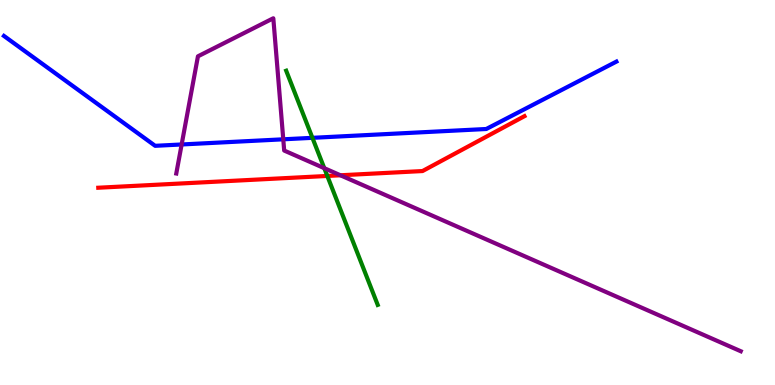[{'lines': ['blue', 'red'], 'intersections': []}, {'lines': ['green', 'red'], 'intersections': [{'x': 4.22, 'y': 5.43}]}, {'lines': ['purple', 'red'], 'intersections': [{'x': 4.39, 'y': 5.45}]}, {'lines': ['blue', 'green'], 'intersections': [{'x': 4.03, 'y': 6.42}]}, {'lines': ['blue', 'purple'], 'intersections': [{'x': 2.34, 'y': 6.25}, {'x': 3.66, 'y': 6.38}]}, {'lines': ['green', 'purple'], 'intersections': [{'x': 4.18, 'y': 5.63}]}]